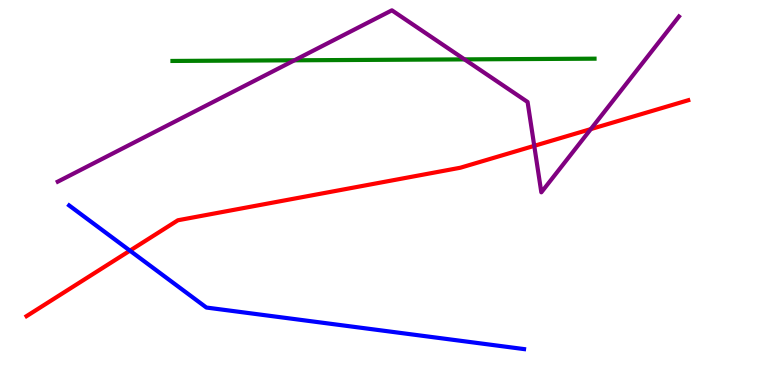[{'lines': ['blue', 'red'], 'intersections': [{'x': 1.68, 'y': 3.49}]}, {'lines': ['green', 'red'], 'intersections': []}, {'lines': ['purple', 'red'], 'intersections': [{'x': 6.89, 'y': 6.21}, {'x': 7.62, 'y': 6.65}]}, {'lines': ['blue', 'green'], 'intersections': []}, {'lines': ['blue', 'purple'], 'intersections': []}, {'lines': ['green', 'purple'], 'intersections': [{'x': 3.8, 'y': 8.43}, {'x': 5.99, 'y': 8.46}]}]